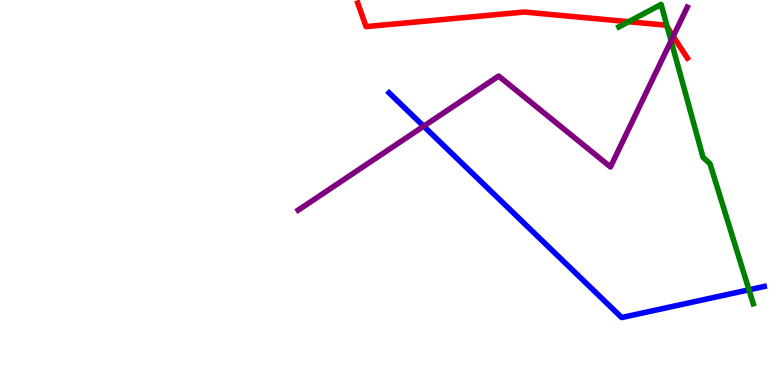[{'lines': ['blue', 'red'], 'intersections': []}, {'lines': ['green', 'red'], 'intersections': [{'x': 8.11, 'y': 9.44}, {'x': 8.61, 'y': 9.29}]}, {'lines': ['purple', 'red'], 'intersections': [{'x': 8.69, 'y': 9.05}]}, {'lines': ['blue', 'green'], 'intersections': [{'x': 9.66, 'y': 2.47}]}, {'lines': ['blue', 'purple'], 'intersections': [{'x': 5.47, 'y': 6.72}]}, {'lines': ['green', 'purple'], 'intersections': [{'x': 8.66, 'y': 8.94}]}]